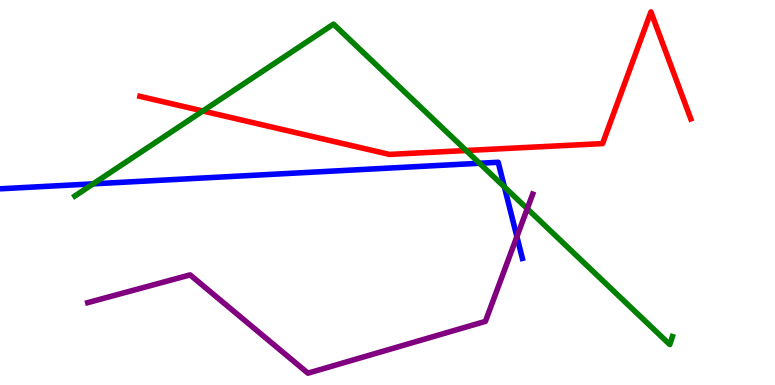[{'lines': ['blue', 'red'], 'intersections': []}, {'lines': ['green', 'red'], 'intersections': [{'x': 2.62, 'y': 7.12}, {'x': 6.01, 'y': 6.09}]}, {'lines': ['purple', 'red'], 'intersections': []}, {'lines': ['blue', 'green'], 'intersections': [{'x': 1.2, 'y': 5.22}, {'x': 6.19, 'y': 5.76}, {'x': 6.51, 'y': 5.14}]}, {'lines': ['blue', 'purple'], 'intersections': [{'x': 6.67, 'y': 3.85}]}, {'lines': ['green', 'purple'], 'intersections': [{'x': 6.8, 'y': 4.58}]}]